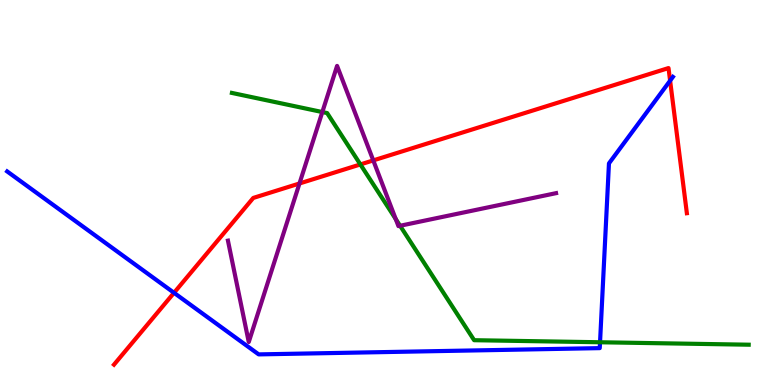[{'lines': ['blue', 'red'], 'intersections': [{'x': 2.25, 'y': 2.39}, {'x': 8.65, 'y': 7.9}]}, {'lines': ['green', 'red'], 'intersections': [{'x': 4.65, 'y': 5.73}]}, {'lines': ['purple', 'red'], 'intersections': [{'x': 3.86, 'y': 5.23}, {'x': 4.82, 'y': 5.83}]}, {'lines': ['blue', 'green'], 'intersections': [{'x': 7.74, 'y': 1.11}]}, {'lines': ['blue', 'purple'], 'intersections': []}, {'lines': ['green', 'purple'], 'intersections': [{'x': 4.16, 'y': 7.09}, {'x': 5.11, 'y': 4.31}, {'x': 5.16, 'y': 4.14}]}]